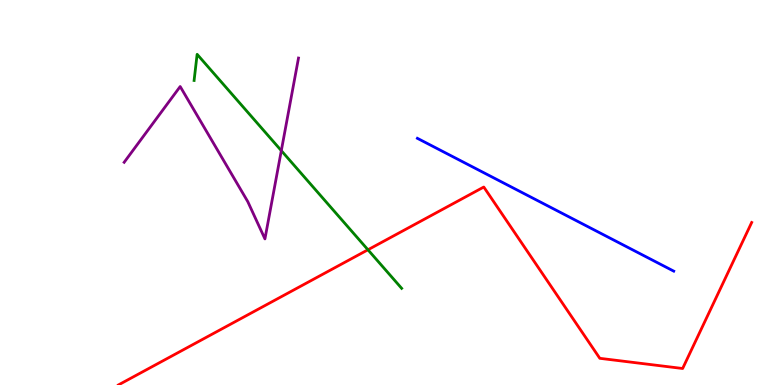[{'lines': ['blue', 'red'], 'intersections': []}, {'lines': ['green', 'red'], 'intersections': [{'x': 4.75, 'y': 3.51}]}, {'lines': ['purple', 'red'], 'intersections': []}, {'lines': ['blue', 'green'], 'intersections': []}, {'lines': ['blue', 'purple'], 'intersections': []}, {'lines': ['green', 'purple'], 'intersections': [{'x': 3.63, 'y': 6.09}]}]